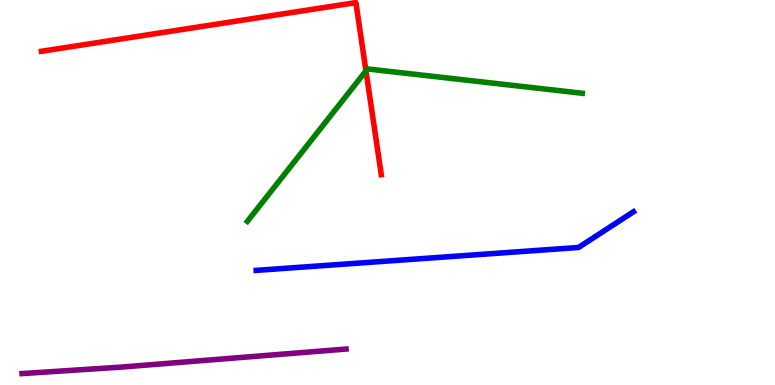[{'lines': ['blue', 'red'], 'intersections': []}, {'lines': ['green', 'red'], 'intersections': [{'x': 4.72, 'y': 8.16}]}, {'lines': ['purple', 'red'], 'intersections': []}, {'lines': ['blue', 'green'], 'intersections': []}, {'lines': ['blue', 'purple'], 'intersections': []}, {'lines': ['green', 'purple'], 'intersections': []}]